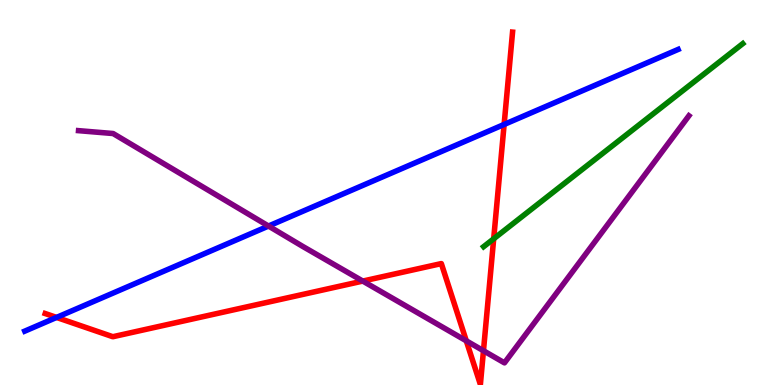[{'lines': ['blue', 'red'], 'intersections': [{'x': 0.73, 'y': 1.76}, {'x': 6.5, 'y': 6.77}]}, {'lines': ['green', 'red'], 'intersections': [{'x': 6.37, 'y': 3.8}]}, {'lines': ['purple', 'red'], 'intersections': [{'x': 4.68, 'y': 2.7}, {'x': 6.02, 'y': 1.15}, {'x': 6.24, 'y': 0.89}]}, {'lines': ['blue', 'green'], 'intersections': []}, {'lines': ['blue', 'purple'], 'intersections': [{'x': 3.46, 'y': 4.13}]}, {'lines': ['green', 'purple'], 'intersections': []}]